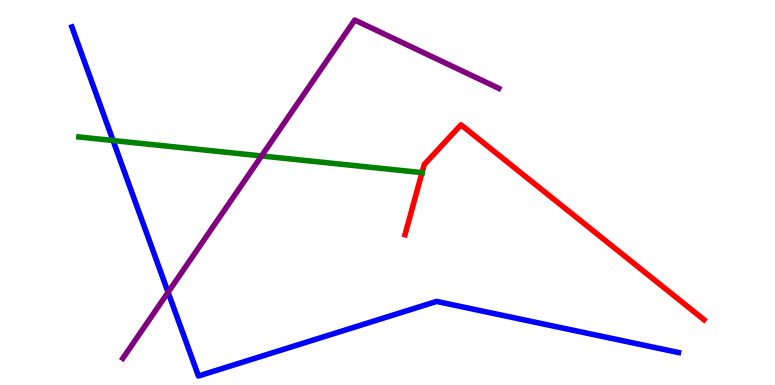[{'lines': ['blue', 'red'], 'intersections': []}, {'lines': ['green', 'red'], 'intersections': [{'x': 5.45, 'y': 5.52}]}, {'lines': ['purple', 'red'], 'intersections': []}, {'lines': ['blue', 'green'], 'intersections': [{'x': 1.46, 'y': 6.35}]}, {'lines': ['blue', 'purple'], 'intersections': [{'x': 2.17, 'y': 2.41}]}, {'lines': ['green', 'purple'], 'intersections': [{'x': 3.38, 'y': 5.95}]}]